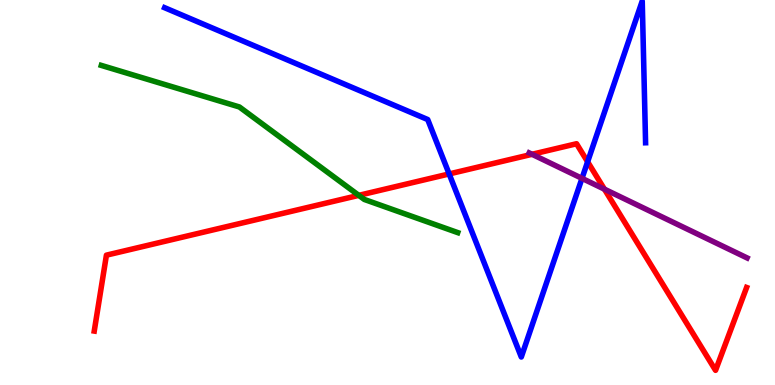[{'lines': ['blue', 'red'], 'intersections': [{'x': 5.8, 'y': 5.48}, {'x': 7.58, 'y': 5.8}]}, {'lines': ['green', 'red'], 'intersections': [{'x': 4.63, 'y': 4.93}]}, {'lines': ['purple', 'red'], 'intersections': [{'x': 6.87, 'y': 5.99}, {'x': 7.8, 'y': 5.09}]}, {'lines': ['blue', 'green'], 'intersections': []}, {'lines': ['blue', 'purple'], 'intersections': [{'x': 7.51, 'y': 5.37}]}, {'lines': ['green', 'purple'], 'intersections': []}]